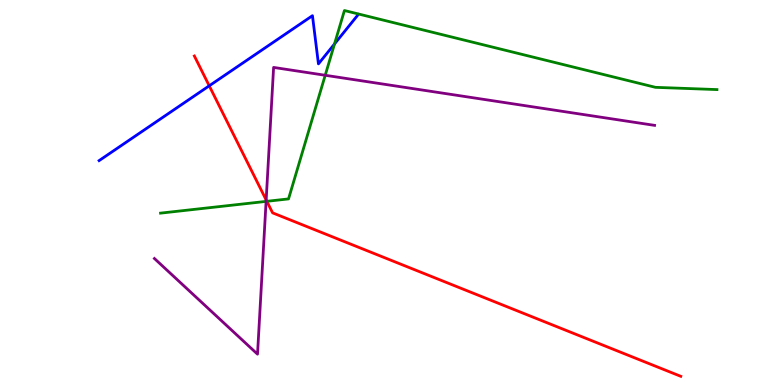[{'lines': ['blue', 'red'], 'intersections': [{'x': 2.7, 'y': 7.77}]}, {'lines': ['green', 'red'], 'intersections': [{'x': 3.44, 'y': 4.77}]}, {'lines': ['purple', 'red'], 'intersections': [{'x': 3.43, 'y': 4.81}]}, {'lines': ['blue', 'green'], 'intersections': [{'x': 4.32, 'y': 8.86}]}, {'lines': ['blue', 'purple'], 'intersections': []}, {'lines': ['green', 'purple'], 'intersections': [{'x': 3.43, 'y': 4.77}, {'x': 4.2, 'y': 8.04}]}]